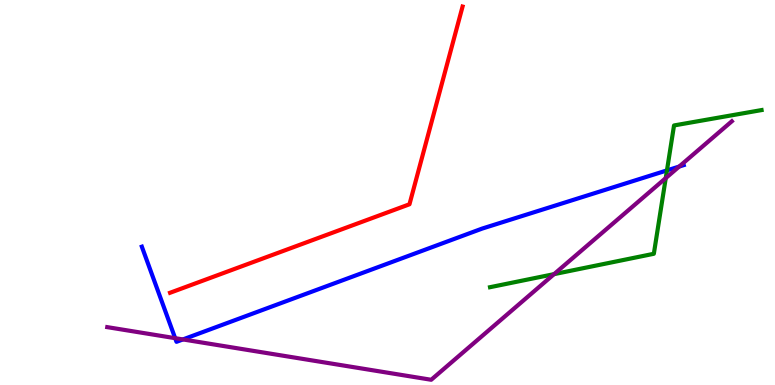[{'lines': ['blue', 'red'], 'intersections': []}, {'lines': ['green', 'red'], 'intersections': []}, {'lines': ['purple', 'red'], 'intersections': []}, {'lines': ['blue', 'green'], 'intersections': [{'x': 8.61, 'y': 5.57}]}, {'lines': ['blue', 'purple'], 'intersections': [{'x': 2.26, 'y': 1.22}, {'x': 2.36, 'y': 1.18}, {'x': 8.76, 'y': 5.67}]}, {'lines': ['green', 'purple'], 'intersections': [{'x': 7.15, 'y': 2.88}, {'x': 8.59, 'y': 5.37}]}]